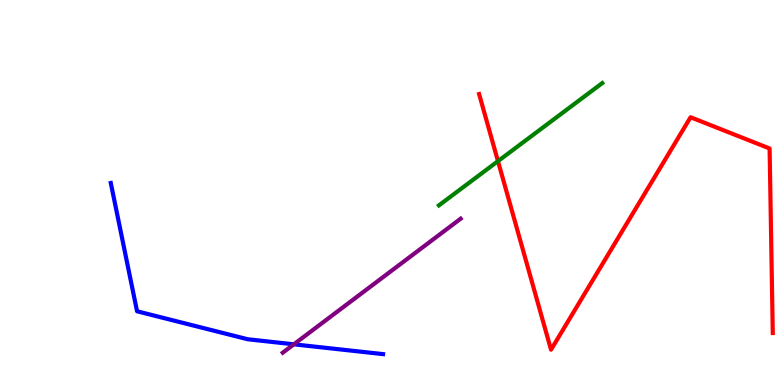[{'lines': ['blue', 'red'], 'intersections': []}, {'lines': ['green', 'red'], 'intersections': [{'x': 6.43, 'y': 5.81}]}, {'lines': ['purple', 'red'], 'intersections': []}, {'lines': ['blue', 'green'], 'intersections': []}, {'lines': ['blue', 'purple'], 'intersections': [{'x': 3.79, 'y': 1.06}]}, {'lines': ['green', 'purple'], 'intersections': []}]